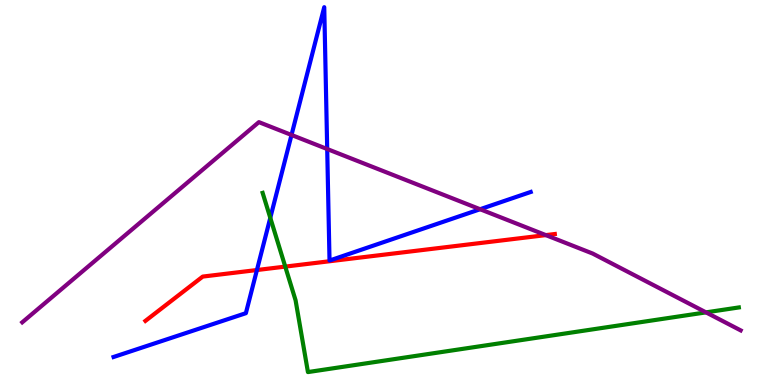[{'lines': ['blue', 'red'], 'intersections': [{'x': 3.32, 'y': 2.99}]}, {'lines': ['green', 'red'], 'intersections': [{'x': 3.68, 'y': 3.08}]}, {'lines': ['purple', 'red'], 'intersections': [{'x': 7.04, 'y': 3.89}]}, {'lines': ['blue', 'green'], 'intersections': [{'x': 3.49, 'y': 4.34}]}, {'lines': ['blue', 'purple'], 'intersections': [{'x': 3.76, 'y': 6.49}, {'x': 4.22, 'y': 6.13}, {'x': 6.19, 'y': 4.57}]}, {'lines': ['green', 'purple'], 'intersections': [{'x': 9.11, 'y': 1.89}]}]